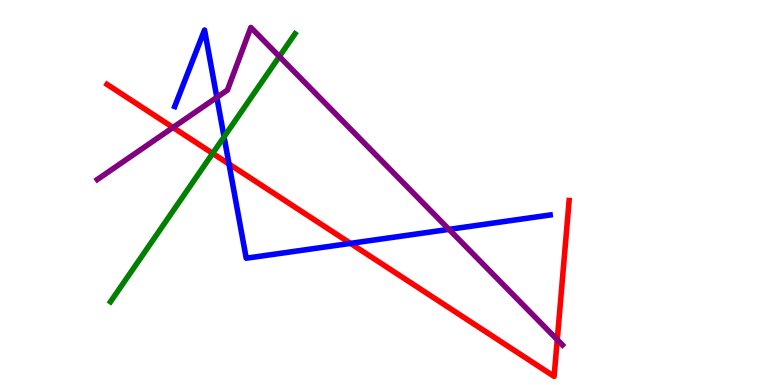[{'lines': ['blue', 'red'], 'intersections': [{'x': 2.96, 'y': 5.74}, {'x': 4.52, 'y': 3.68}]}, {'lines': ['green', 'red'], 'intersections': [{'x': 2.74, 'y': 6.02}]}, {'lines': ['purple', 'red'], 'intersections': [{'x': 2.23, 'y': 6.69}, {'x': 7.19, 'y': 1.18}]}, {'lines': ['blue', 'green'], 'intersections': [{'x': 2.89, 'y': 6.45}]}, {'lines': ['blue', 'purple'], 'intersections': [{'x': 2.8, 'y': 7.47}, {'x': 5.79, 'y': 4.04}]}, {'lines': ['green', 'purple'], 'intersections': [{'x': 3.6, 'y': 8.53}]}]